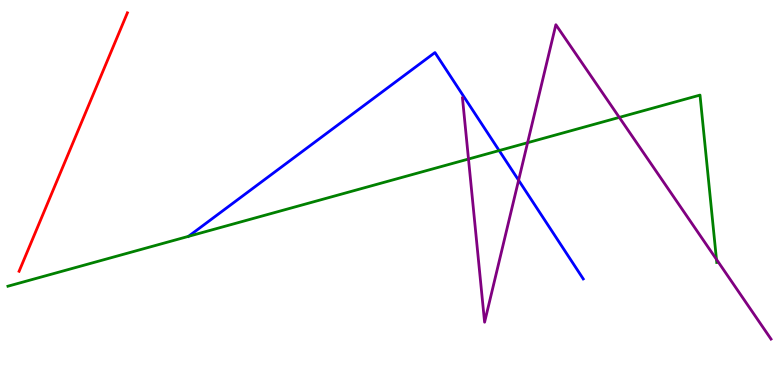[{'lines': ['blue', 'red'], 'intersections': []}, {'lines': ['green', 'red'], 'intersections': []}, {'lines': ['purple', 'red'], 'intersections': []}, {'lines': ['blue', 'green'], 'intersections': [{'x': 6.44, 'y': 6.09}]}, {'lines': ['blue', 'purple'], 'intersections': [{'x': 6.69, 'y': 5.32}]}, {'lines': ['green', 'purple'], 'intersections': [{'x': 6.05, 'y': 5.87}, {'x': 6.81, 'y': 6.29}, {'x': 7.99, 'y': 6.95}, {'x': 9.24, 'y': 3.26}]}]